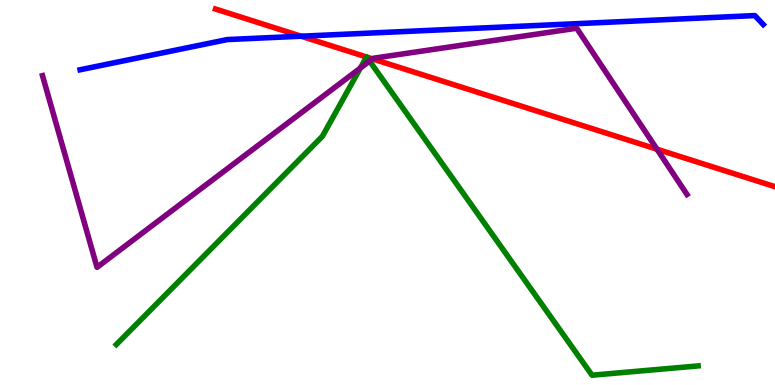[{'lines': ['blue', 'red'], 'intersections': [{'x': 3.89, 'y': 9.06}]}, {'lines': ['green', 'red'], 'intersections': [{'x': 4.73, 'y': 8.52}, {'x': 4.73, 'y': 8.52}]}, {'lines': ['purple', 'red'], 'intersections': [{'x': 4.81, 'y': 8.47}, {'x': 8.48, 'y': 6.12}]}, {'lines': ['blue', 'green'], 'intersections': []}, {'lines': ['blue', 'purple'], 'intersections': []}, {'lines': ['green', 'purple'], 'intersections': [{'x': 4.65, 'y': 8.23}, {'x': 4.77, 'y': 8.41}]}]